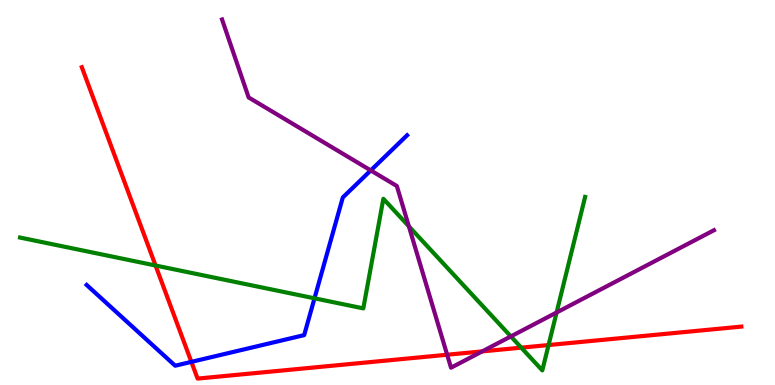[{'lines': ['blue', 'red'], 'intersections': [{'x': 2.47, 'y': 0.601}]}, {'lines': ['green', 'red'], 'intersections': [{'x': 2.01, 'y': 3.1}, {'x': 6.73, 'y': 0.97}, {'x': 7.08, 'y': 1.04}]}, {'lines': ['purple', 'red'], 'intersections': [{'x': 5.77, 'y': 0.786}, {'x': 6.22, 'y': 0.873}]}, {'lines': ['blue', 'green'], 'intersections': [{'x': 4.06, 'y': 2.25}]}, {'lines': ['blue', 'purple'], 'intersections': [{'x': 4.78, 'y': 5.57}]}, {'lines': ['green', 'purple'], 'intersections': [{'x': 5.28, 'y': 4.12}, {'x': 6.59, 'y': 1.26}, {'x': 7.18, 'y': 1.88}]}]